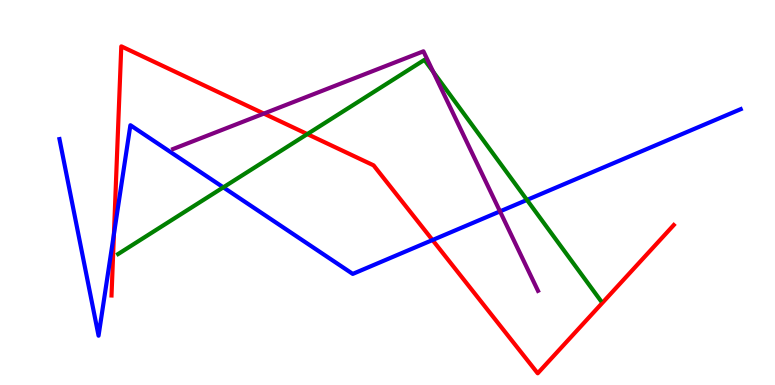[{'lines': ['blue', 'red'], 'intersections': [{'x': 1.47, 'y': 3.92}, {'x': 5.58, 'y': 3.77}]}, {'lines': ['green', 'red'], 'intersections': [{'x': 3.97, 'y': 6.52}]}, {'lines': ['purple', 'red'], 'intersections': [{'x': 3.4, 'y': 7.05}]}, {'lines': ['blue', 'green'], 'intersections': [{'x': 2.88, 'y': 5.13}, {'x': 6.8, 'y': 4.81}]}, {'lines': ['blue', 'purple'], 'intersections': [{'x': 6.45, 'y': 4.51}]}, {'lines': ['green', 'purple'], 'intersections': [{'x': 5.59, 'y': 8.13}]}]